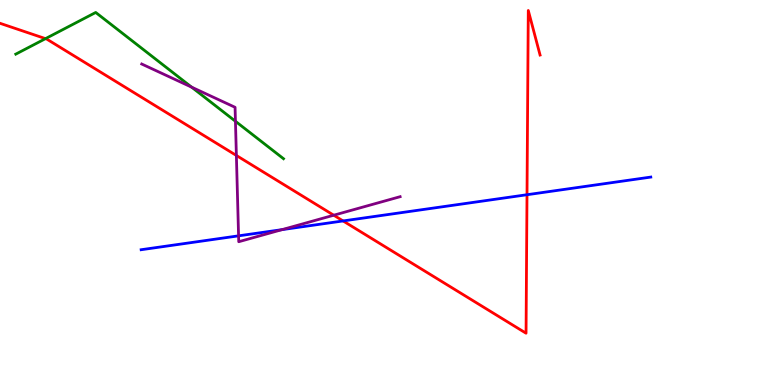[{'lines': ['blue', 'red'], 'intersections': [{'x': 4.43, 'y': 4.26}, {'x': 6.8, 'y': 4.94}]}, {'lines': ['green', 'red'], 'intersections': [{'x': 0.587, 'y': 9.0}]}, {'lines': ['purple', 'red'], 'intersections': [{'x': 3.05, 'y': 5.96}, {'x': 4.31, 'y': 4.41}]}, {'lines': ['blue', 'green'], 'intersections': []}, {'lines': ['blue', 'purple'], 'intersections': [{'x': 3.08, 'y': 3.87}, {'x': 3.64, 'y': 4.04}]}, {'lines': ['green', 'purple'], 'intersections': [{'x': 2.47, 'y': 7.74}, {'x': 3.04, 'y': 6.85}]}]